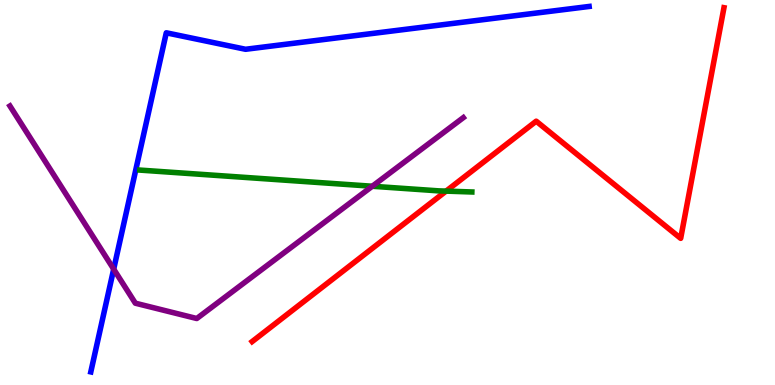[{'lines': ['blue', 'red'], 'intersections': []}, {'lines': ['green', 'red'], 'intersections': [{'x': 5.76, 'y': 5.04}]}, {'lines': ['purple', 'red'], 'intersections': []}, {'lines': ['blue', 'green'], 'intersections': []}, {'lines': ['blue', 'purple'], 'intersections': [{'x': 1.47, 'y': 3.01}]}, {'lines': ['green', 'purple'], 'intersections': [{'x': 4.8, 'y': 5.16}]}]